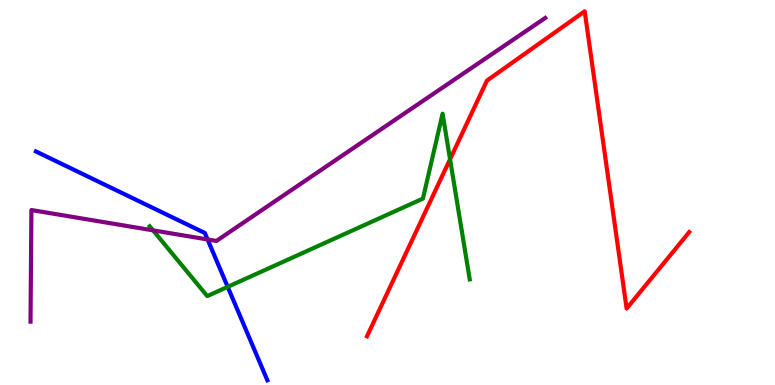[{'lines': ['blue', 'red'], 'intersections': []}, {'lines': ['green', 'red'], 'intersections': [{'x': 5.81, 'y': 5.86}]}, {'lines': ['purple', 'red'], 'intersections': []}, {'lines': ['blue', 'green'], 'intersections': [{'x': 2.94, 'y': 2.55}]}, {'lines': ['blue', 'purple'], 'intersections': [{'x': 2.68, 'y': 3.78}]}, {'lines': ['green', 'purple'], 'intersections': [{'x': 1.97, 'y': 4.02}]}]